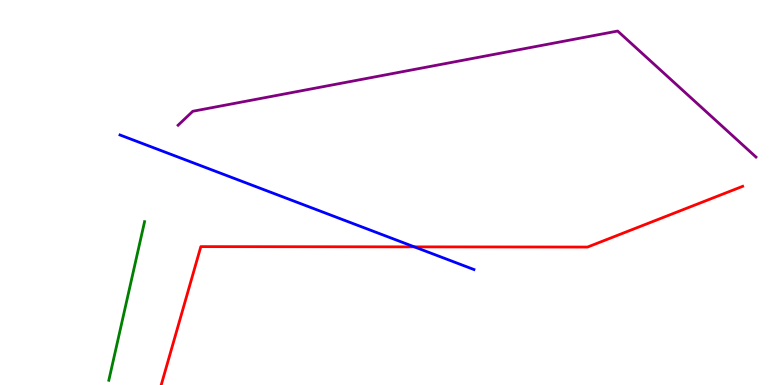[{'lines': ['blue', 'red'], 'intersections': [{'x': 5.35, 'y': 3.59}]}, {'lines': ['green', 'red'], 'intersections': []}, {'lines': ['purple', 'red'], 'intersections': []}, {'lines': ['blue', 'green'], 'intersections': []}, {'lines': ['blue', 'purple'], 'intersections': []}, {'lines': ['green', 'purple'], 'intersections': []}]